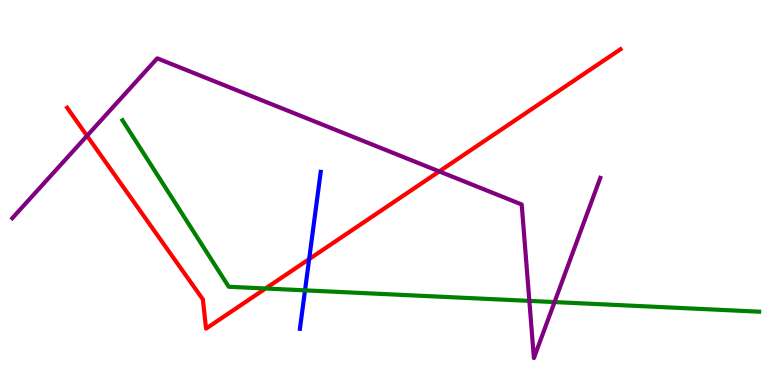[{'lines': ['blue', 'red'], 'intersections': [{'x': 3.99, 'y': 3.27}]}, {'lines': ['green', 'red'], 'intersections': [{'x': 3.43, 'y': 2.51}]}, {'lines': ['purple', 'red'], 'intersections': [{'x': 1.12, 'y': 6.47}, {'x': 5.67, 'y': 5.55}]}, {'lines': ['blue', 'green'], 'intersections': [{'x': 3.94, 'y': 2.46}]}, {'lines': ['blue', 'purple'], 'intersections': []}, {'lines': ['green', 'purple'], 'intersections': [{'x': 6.83, 'y': 2.18}, {'x': 7.16, 'y': 2.15}]}]